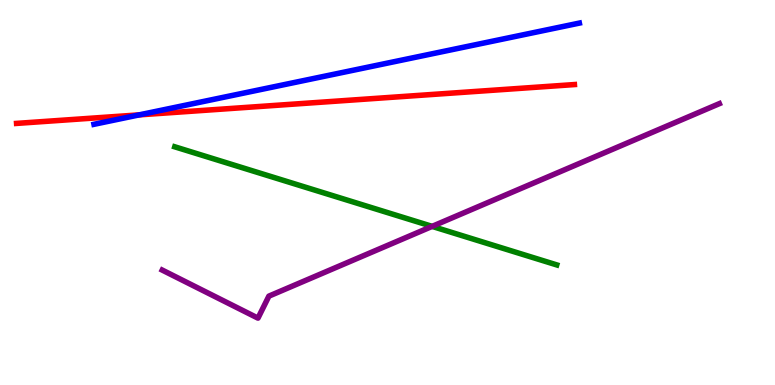[{'lines': ['blue', 'red'], 'intersections': [{'x': 1.8, 'y': 7.02}]}, {'lines': ['green', 'red'], 'intersections': []}, {'lines': ['purple', 'red'], 'intersections': []}, {'lines': ['blue', 'green'], 'intersections': []}, {'lines': ['blue', 'purple'], 'intersections': []}, {'lines': ['green', 'purple'], 'intersections': [{'x': 5.58, 'y': 4.12}]}]